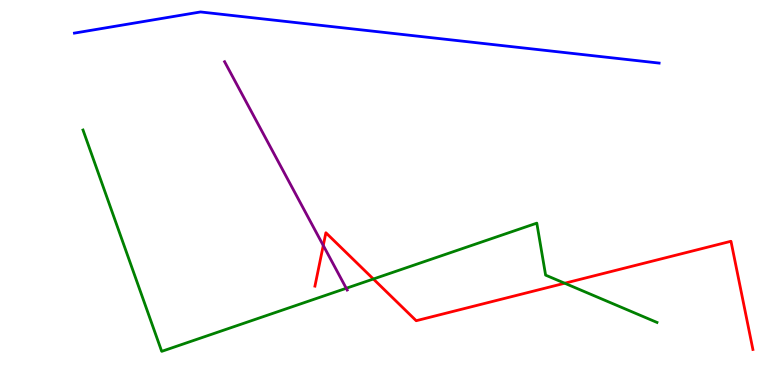[{'lines': ['blue', 'red'], 'intersections': []}, {'lines': ['green', 'red'], 'intersections': [{'x': 4.82, 'y': 2.75}, {'x': 7.29, 'y': 2.64}]}, {'lines': ['purple', 'red'], 'intersections': [{'x': 4.17, 'y': 3.62}]}, {'lines': ['blue', 'green'], 'intersections': []}, {'lines': ['blue', 'purple'], 'intersections': []}, {'lines': ['green', 'purple'], 'intersections': [{'x': 4.47, 'y': 2.51}]}]